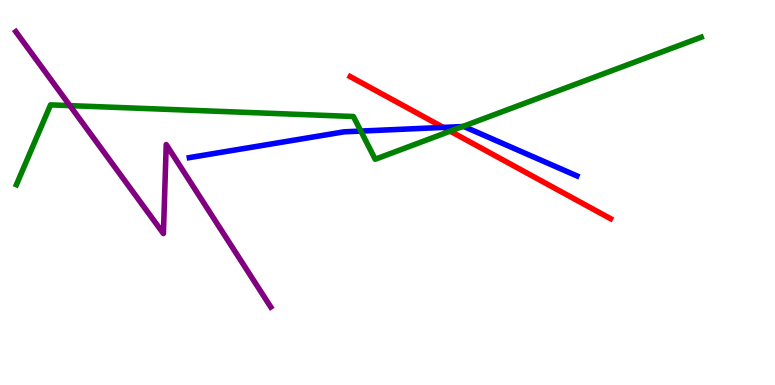[{'lines': ['blue', 'red'], 'intersections': [{'x': 5.72, 'y': 6.69}]}, {'lines': ['green', 'red'], 'intersections': [{'x': 5.81, 'y': 6.59}]}, {'lines': ['purple', 'red'], 'intersections': []}, {'lines': ['blue', 'green'], 'intersections': [{'x': 4.66, 'y': 6.6}, {'x': 5.97, 'y': 6.71}]}, {'lines': ['blue', 'purple'], 'intersections': []}, {'lines': ['green', 'purple'], 'intersections': [{'x': 0.902, 'y': 7.26}]}]